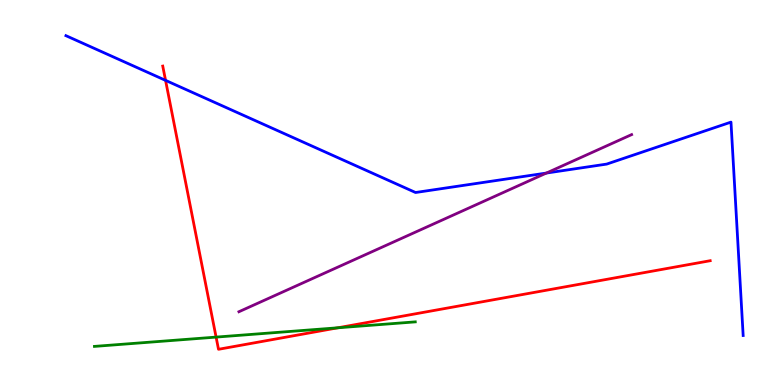[{'lines': ['blue', 'red'], 'intersections': [{'x': 2.14, 'y': 7.91}]}, {'lines': ['green', 'red'], 'intersections': [{'x': 2.79, 'y': 1.24}, {'x': 4.36, 'y': 1.49}]}, {'lines': ['purple', 'red'], 'intersections': []}, {'lines': ['blue', 'green'], 'intersections': []}, {'lines': ['blue', 'purple'], 'intersections': [{'x': 7.05, 'y': 5.5}]}, {'lines': ['green', 'purple'], 'intersections': []}]